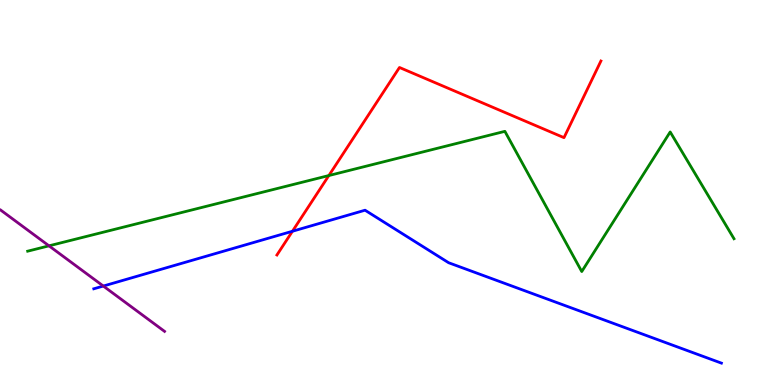[{'lines': ['blue', 'red'], 'intersections': [{'x': 3.77, 'y': 3.99}]}, {'lines': ['green', 'red'], 'intersections': [{'x': 4.24, 'y': 5.44}]}, {'lines': ['purple', 'red'], 'intersections': []}, {'lines': ['blue', 'green'], 'intersections': []}, {'lines': ['blue', 'purple'], 'intersections': [{'x': 1.33, 'y': 2.57}]}, {'lines': ['green', 'purple'], 'intersections': [{'x': 0.632, 'y': 3.61}]}]